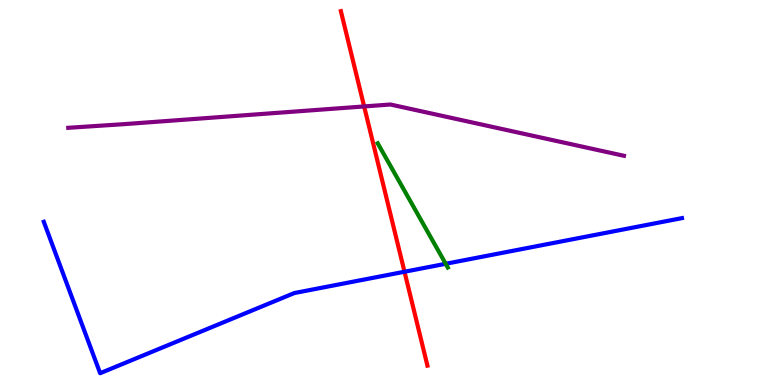[{'lines': ['blue', 'red'], 'intersections': [{'x': 5.22, 'y': 2.94}]}, {'lines': ['green', 'red'], 'intersections': []}, {'lines': ['purple', 'red'], 'intersections': [{'x': 4.7, 'y': 7.24}]}, {'lines': ['blue', 'green'], 'intersections': [{'x': 5.75, 'y': 3.15}]}, {'lines': ['blue', 'purple'], 'intersections': []}, {'lines': ['green', 'purple'], 'intersections': []}]